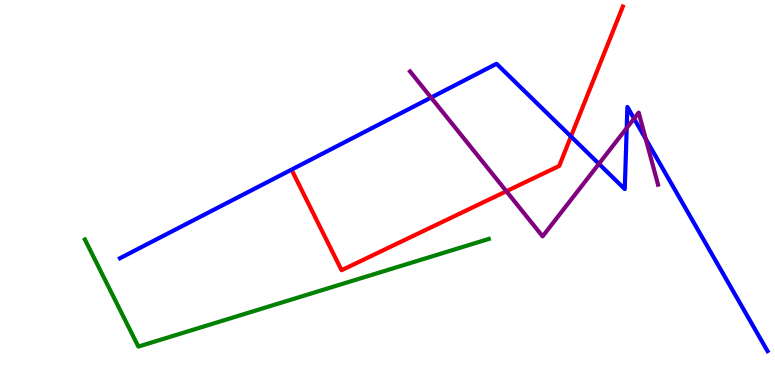[{'lines': ['blue', 'red'], 'intersections': [{'x': 7.37, 'y': 6.45}]}, {'lines': ['green', 'red'], 'intersections': []}, {'lines': ['purple', 'red'], 'intersections': [{'x': 6.53, 'y': 5.03}]}, {'lines': ['blue', 'green'], 'intersections': []}, {'lines': ['blue', 'purple'], 'intersections': [{'x': 5.56, 'y': 7.47}, {'x': 7.73, 'y': 5.74}, {'x': 8.09, 'y': 6.67}, {'x': 8.18, 'y': 6.92}, {'x': 8.33, 'y': 6.39}]}, {'lines': ['green', 'purple'], 'intersections': []}]